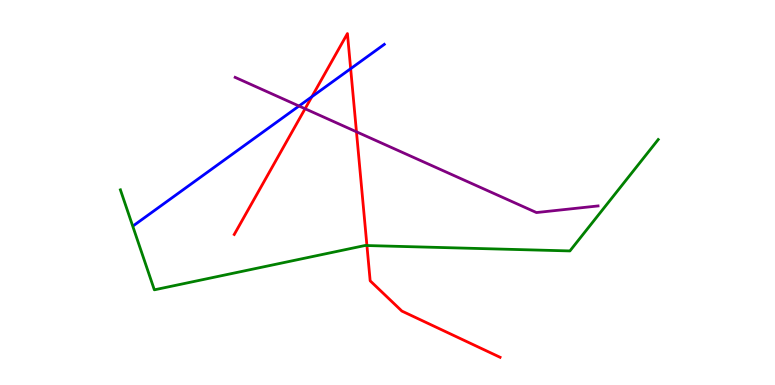[{'lines': ['blue', 'red'], 'intersections': [{'x': 4.02, 'y': 7.49}, {'x': 4.52, 'y': 8.22}]}, {'lines': ['green', 'red'], 'intersections': [{'x': 4.73, 'y': 3.62}]}, {'lines': ['purple', 'red'], 'intersections': [{'x': 3.94, 'y': 7.18}, {'x': 4.6, 'y': 6.58}]}, {'lines': ['blue', 'green'], 'intersections': []}, {'lines': ['blue', 'purple'], 'intersections': [{'x': 3.86, 'y': 7.25}]}, {'lines': ['green', 'purple'], 'intersections': []}]